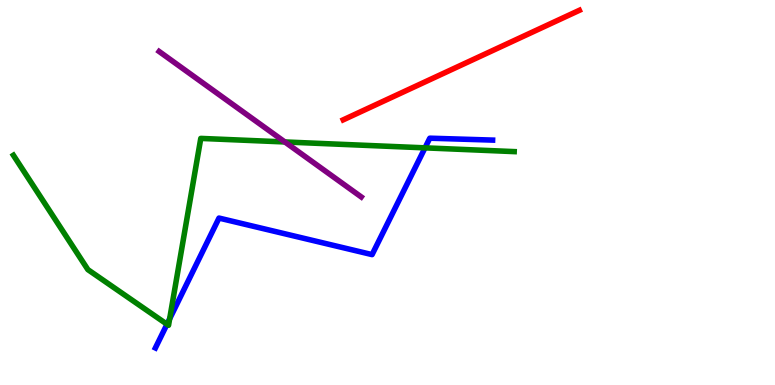[{'lines': ['blue', 'red'], 'intersections': []}, {'lines': ['green', 'red'], 'intersections': []}, {'lines': ['purple', 'red'], 'intersections': []}, {'lines': ['blue', 'green'], 'intersections': [{'x': 2.15, 'y': 1.58}, {'x': 2.19, 'y': 1.72}, {'x': 5.48, 'y': 6.16}]}, {'lines': ['blue', 'purple'], 'intersections': []}, {'lines': ['green', 'purple'], 'intersections': [{'x': 3.68, 'y': 6.31}]}]